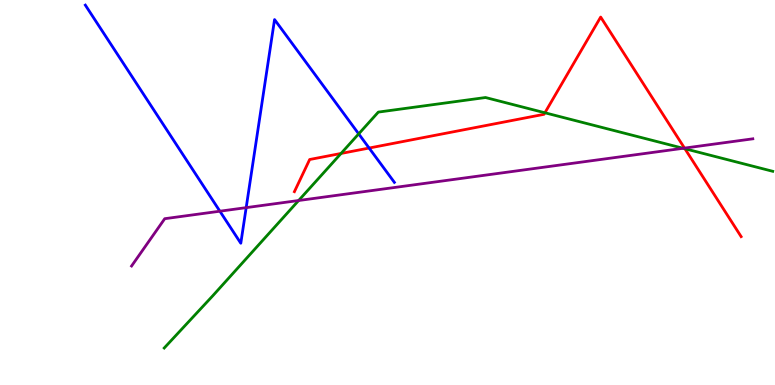[{'lines': ['blue', 'red'], 'intersections': [{'x': 4.76, 'y': 6.15}]}, {'lines': ['green', 'red'], 'intersections': [{'x': 4.4, 'y': 6.01}, {'x': 7.03, 'y': 7.07}, {'x': 8.84, 'y': 6.14}]}, {'lines': ['purple', 'red'], 'intersections': [{'x': 8.83, 'y': 6.15}]}, {'lines': ['blue', 'green'], 'intersections': [{'x': 4.63, 'y': 6.52}]}, {'lines': ['blue', 'purple'], 'intersections': [{'x': 2.84, 'y': 4.51}, {'x': 3.18, 'y': 4.61}]}, {'lines': ['green', 'purple'], 'intersections': [{'x': 3.85, 'y': 4.79}, {'x': 8.81, 'y': 6.15}]}]